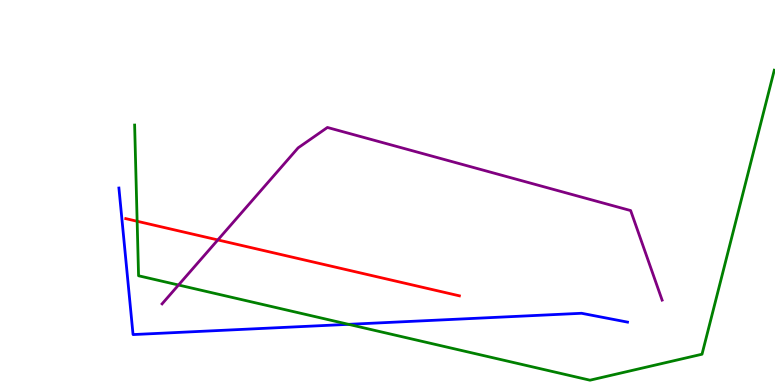[{'lines': ['blue', 'red'], 'intersections': []}, {'lines': ['green', 'red'], 'intersections': [{'x': 1.77, 'y': 4.25}]}, {'lines': ['purple', 'red'], 'intersections': [{'x': 2.81, 'y': 3.77}]}, {'lines': ['blue', 'green'], 'intersections': [{'x': 4.5, 'y': 1.58}]}, {'lines': ['blue', 'purple'], 'intersections': []}, {'lines': ['green', 'purple'], 'intersections': [{'x': 2.3, 'y': 2.6}]}]